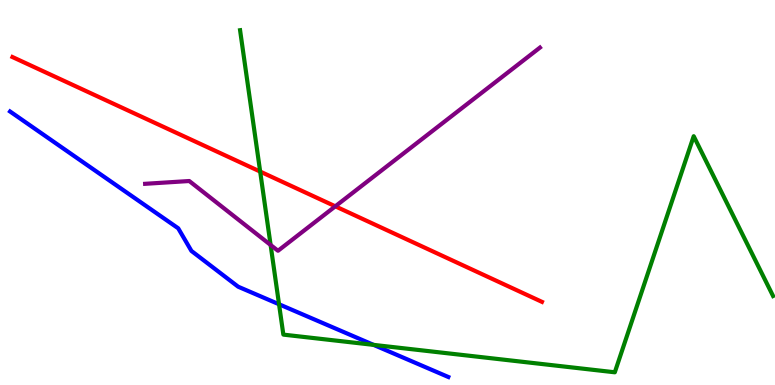[{'lines': ['blue', 'red'], 'intersections': []}, {'lines': ['green', 'red'], 'intersections': [{'x': 3.36, 'y': 5.54}]}, {'lines': ['purple', 'red'], 'intersections': [{'x': 4.33, 'y': 4.64}]}, {'lines': ['blue', 'green'], 'intersections': [{'x': 3.6, 'y': 2.1}, {'x': 4.82, 'y': 1.04}]}, {'lines': ['blue', 'purple'], 'intersections': []}, {'lines': ['green', 'purple'], 'intersections': [{'x': 3.49, 'y': 3.64}]}]